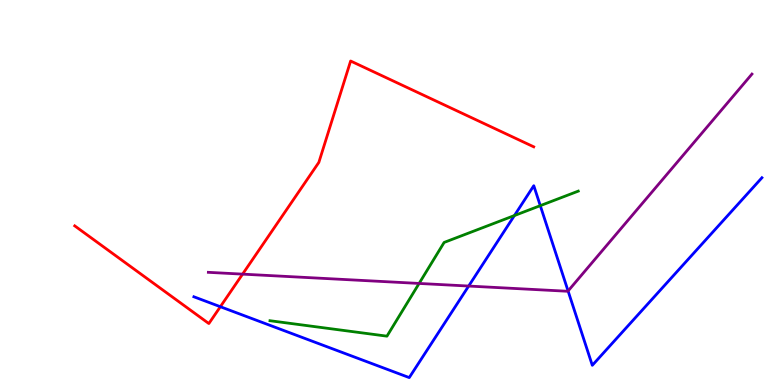[{'lines': ['blue', 'red'], 'intersections': [{'x': 2.84, 'y': 2.03}]}, {'lines': ['green', 'red'], 'intersections': []}, {'lines': ['purple', 'red'], 'intersections': [{'x': 3.13, 'y': 2.88}]}, {'lines': ['blue', 'green'], 'intersections': [{'x': 6.64, 'y': 4.4}, {'x': 6.97, 'y': 4.66}]}, {'lines': ['blue', 'purple'], 'intersections': [{'x': 6.05, 'y': 2.57}, {'x': 7.33, 'y': 2.44}]}, {'lines': ['green', 'purple'], 'intersections': [{'x': 5.41, 'y': 2.64}]}]